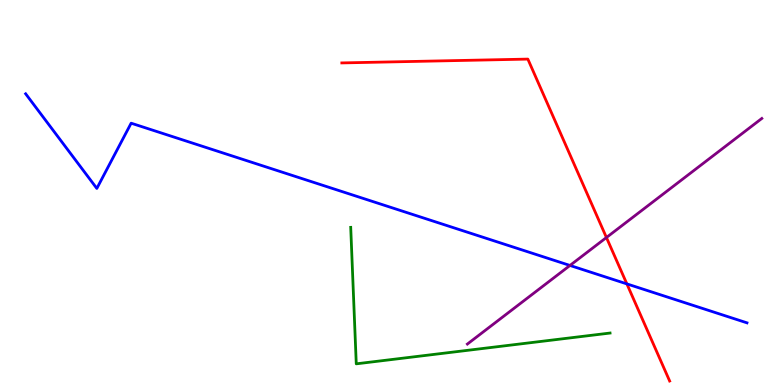[{'lines': ['blue', 'red'], 'intersections': [{'x': 8.09, 'y': 2.63}]}, {'lines': ['green', 'red'], 'intersections': []}, {'lines': ['purple', 'red'], 'intersections': [{'x': 7.82, 'y': 3.83}]}, {'lines': ['blue', 'green'], 'intersections': []}, {'lines': ['blue', 'purple'], 'intersections': [{'x': 7.35, 'y': 3.11}]}, {'lines': ['green', 'purple'], 'intersections': []}]